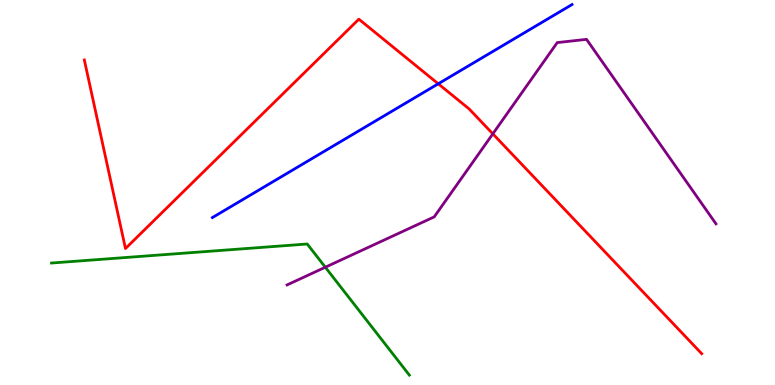[{'lines': ['blue', 'red'], 'intersections': [{'x': 5.65, 'y': 7.82}]}, {'lines': ['green', 'red'], 'intersections': []}, {'lines': ['purple', 'red'], 'intersections': [{'x': 6.36, 'y': 6.52}]}, {'lines': ['blue', 'green'], 'intersections': []}, {'lines': ['blue', 'purple'], 'intersections': []}, {'lines': ['green', 'purple'], 'intersections': [{'x': 4.2, 'y': 3.06}]}]